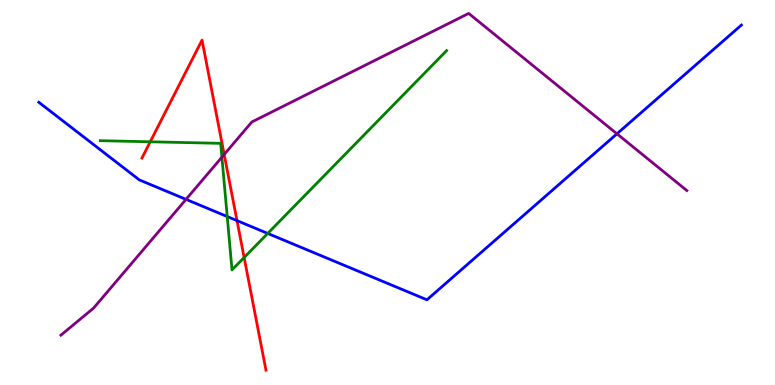[{'lines': ['blue', 'red'], 'intersections': [{'x': 3.06, 'y': 4.27}]}, {'lines': ['green', 'red'], 'intersections': [{'x': 1.94, 'y': 6.32}, {'x': 3.15, 'y': 3.31}]}, {'lines': ['purple', 'red'], 'intersections': [{'x': 2.89, 'y': 5.99}]}, {'lines': ['blue', 'green'], 'intersections': [{'x': 2.93, 'y': 4.38}, {'x': 3.45, 'y': 3.94}]}, {'lines': ['blue', 'purple'], 'intersections': [{'x': 2.4, 'y': 4.82}, {'x': 7.96, 'y': 6.52}]}, {'lines': ['green', 'purple'], 'intersections': [{'x': 2.86, 'y': 5.92}]}]